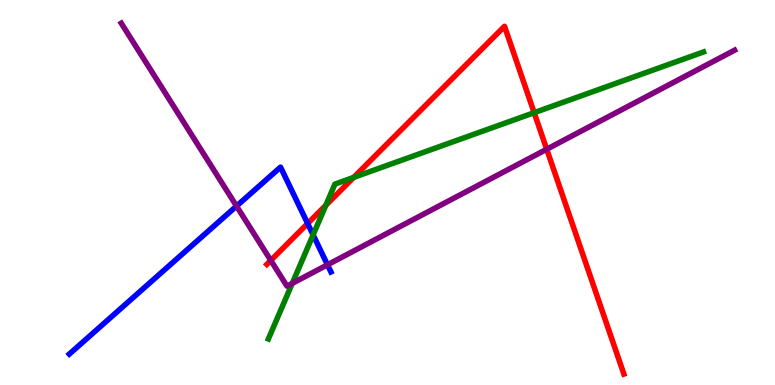[{'lines': ['blue', 'red'], 'intersections': [{'x': 3.97, 'y': 4.19}]}, {'lines': ['green', 'red'], 'intersections': [{'x': 4.2, 'y': 4.67}, {'x': 4.56, 'y': 5.39}, {'x': 6.89, 'y': 7.07}]}, {'lines': ['purple', 'red'], 'intersections': [{'x': 3.49, 'y': 3.24}, {'x': 7.05, 'y': 6.12}]}, {'lines': ['blue', 'green'], 'intersections': [{'x': 4.04, 'y': 3.9}]}, {'lines': ['blue', 'purple'], 'intersections': [{'x': 3.05, 'y': 4.65}, {'x': 4.23, 'y': 3.12}]}, {'lines': ['green', 'purple'], 'intersections': [{'x': 3.77, 'y': 2.64}]}]